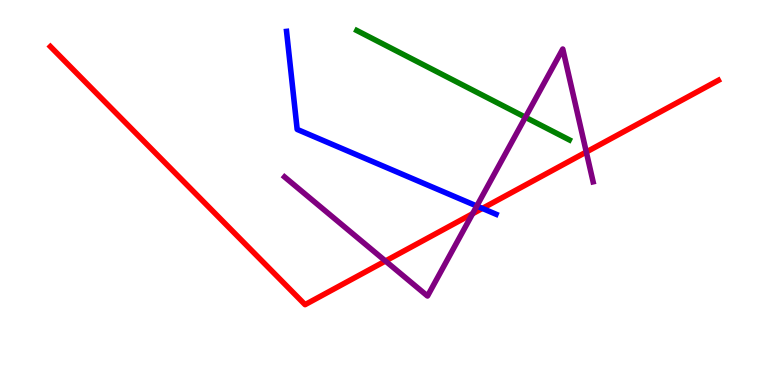[{'lines': ['blue', 'red'], 'intersections': [{'x': 6.22, 'y': 4.59}]}, {'lines': ['green', 'red'], 'intersections': []}, {'lines': ['purple', 'red'], 'intersections': [{'x': 4.97, 'y': 3.22}, {'x': 6.1, 'y': 4.45}, {'x': 7.57, 'y': 6.05}]}, {'lines': ['blue', 'green'], 'intersections': []}, {'lines': ['blue', 'purple'], 'intersections': [{'x': 6.15, 'y': 4.65}]}, {'lines': ['green', 'purple'], 'intersections': [{'x': 6.78, 'y': 6.95}]}]